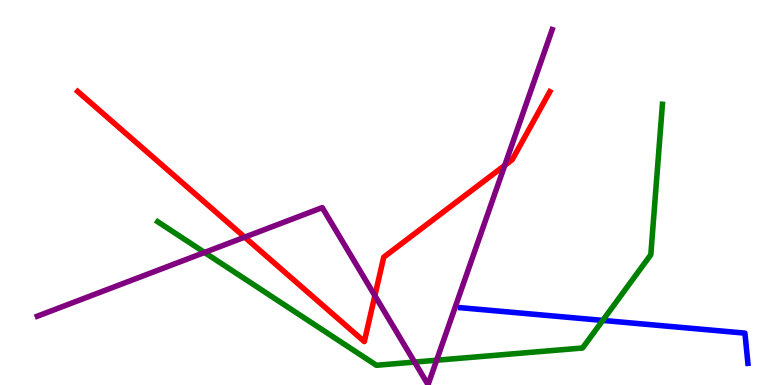[{'lines': ['blue', 'red'], 'intersections': []}, {'lines': ['green', 'red'], 'intersections': []}, {'lines': ['purple', 'red'], 'intersections': [{'x': 3.16, 'y': 3.84}, {'x': 4.84, 'y': 2.32}, {'x': 6.51, 'y': 5.7}]}, {'lines': ['blue', 'green'], 'intersections': [{'x': 7.78, 'y': 1.68}]}, {'lines': ['blue', 'purple'], 'intersections': []}, {'lines': ['green', 'purple'], 'intersections': [{'x': 2.64, 'y': 3.44}, {'x': 5.35, 'y': 0.595}, {'x': 5.63, 'y': 0.643}]}]